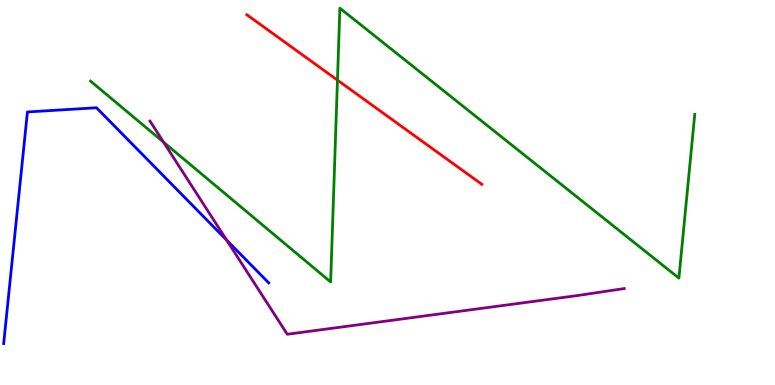[{'lines': ['blue', 'red'], 'intersections': []}, {'lines': ['green', 'red'], 'intersections': [{'x': 4.35, 'y': 7.92}]}, {'lines': ['purple', 'red'], 'intersections': []}, {'lines': ['blue', 'green'], 'intersections': []}, {'lines': ['blue', 'purple'], 'intersections': [{'x': 2.92, 'y': 3.76}]}, {'lines': ['green', 'purple'], 'intersections': [{'x': 2.11, 'y': 6.31}]}]